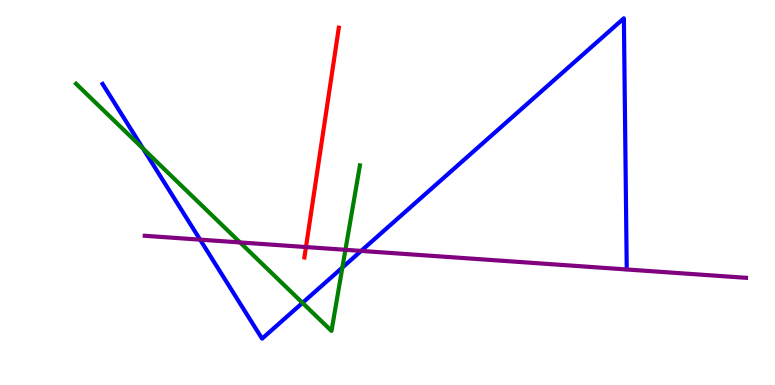[{'lines': ['blue', 'red'], 'intersections': []}, {'lines': ['green', 'red'], 'intersections': []}, {'lines': ['purple', 'red'], 'intersections': [{'x': 3.95, 'y': 3.58}]}, {'lines': ['blue', 'green'], 'intersections': [{'x': 1.85, 'y': 6.14}, {'x': 3.9, 'y': 2.13}, {'x': 4.42, 'y': 3.05}]}, {'lines': ['blue', 'purple'], 'intersections': [{'x': 2.58, 'y': 3.78}, {'x': 4.66, 'y': 3.48}]}, {'lines': ['green', 'purple'], 'intersections': [{'x': 3.1, 'y': 3.7}, {'x': 4.46, 'y': 3.51}]}]